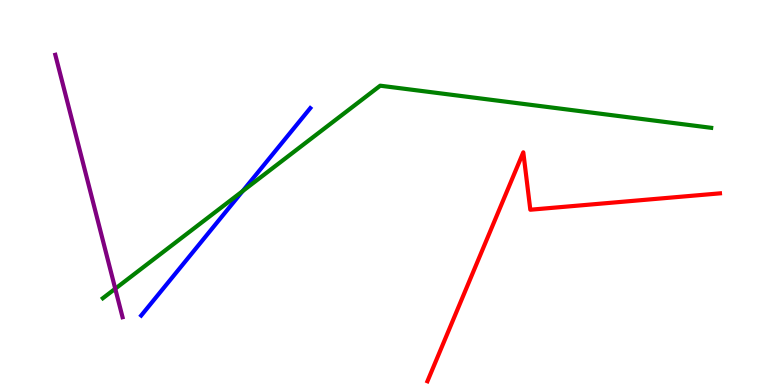[{'lines': ['blue', 'red'], 'intersections': []}, {'lines': ['green', 'red'], 'intersections': []}, {'lines': ['purple', 'red'], 'intersections': []}, {'lines': ['blue', 'green'], 'intersections': [{'x': 3.13, 'y': 5.04}]}, {'lines': ['blue', 'purple'], 'intersections': []}, {'lines': ['green', 'purple'], 'intersections': [{'x': 1.49, 'y': 2.5}]}]